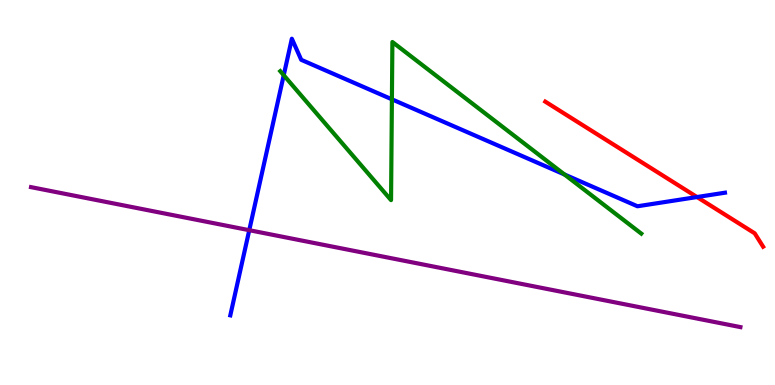[{'lines': ['blue', 'red'], 'intersections': [{'x': 8.99, 'y': 4.88}]}, {'lines': ['green', 'red'], 'intersections': []}, {'lines': ['purple', 'red'], 'intersections': []}, {'lines': ['blue', 'green'], 'intersections': [{'x': 3.66, 'y': 8.05}, {'x': 5.06, 'y': 7.42}, {'x': 7.28, 'y': 5.47}]}, {'lines': ['blue', 'purple'], 'intersections': [{'x': 3.22, 'y': 4.02}]}, {'lines': ['green', 'purple'], 'intersections': []}]